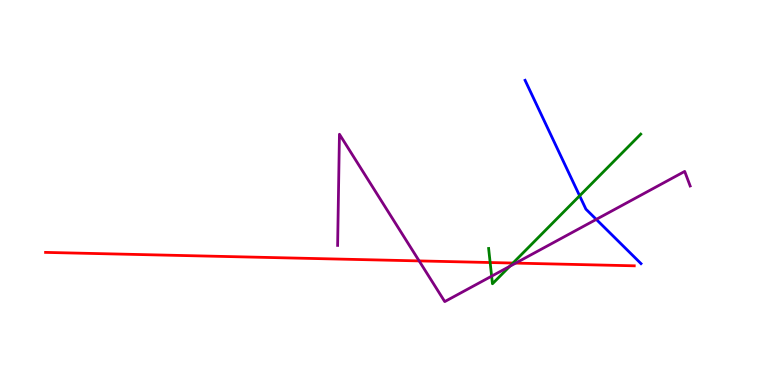[{'lines': ['blue', 'red'], 'intersections': []}, {'lines': ['green', 'red'], 'intersections': [{'x': 6.32, 'y': 3.18}, {'x': 6.62, 'y': 3.17}]}, {'lines': ['purple', 'red'], 'intersections': [{'x': 5.41, 'y': 3.22}, {'x': 6.65, 'y': 3.17}]}, {'lines': ['blue', 'green'], 'intersections': [{'x': 7.48, 'y': 4.91}]}, {'lines': ['blue', 'purple'], 'intersections': [{'x': 7.69, 'y': 4.3}]}, {'lines': ['green', 'purple'], 'intersections': [{'x': 6.34, 'y': 2.83}, {'x': 6.58, 'y': 3.08}]}]